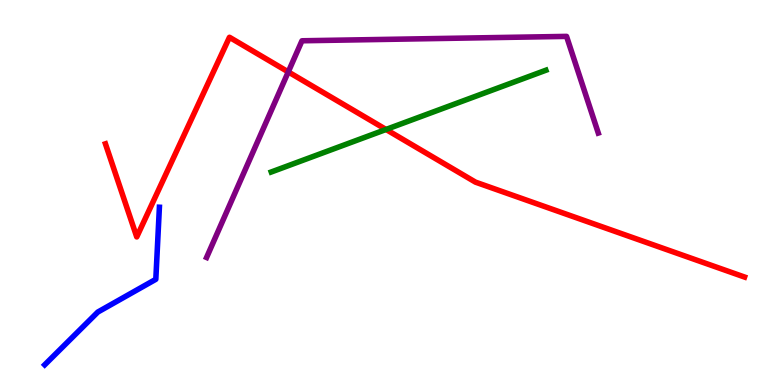[{'lines': ['blue', 'red'], 'intersections': []}, {'lines': ['green', 'red'], 'intersections': [{'x': 4.98, 'y': 6.64}]}, {'lines': ['purple', 'red'], 'intersections': [{'x': 3.72, 'y': 8.13}]}, {'lines': ['blue', 'green'], 'intersections': []}, {'lines': ['blue', 'purple'], 'intersections': []}, {'lines': ['green', 'purple'], 'intersections': []}]